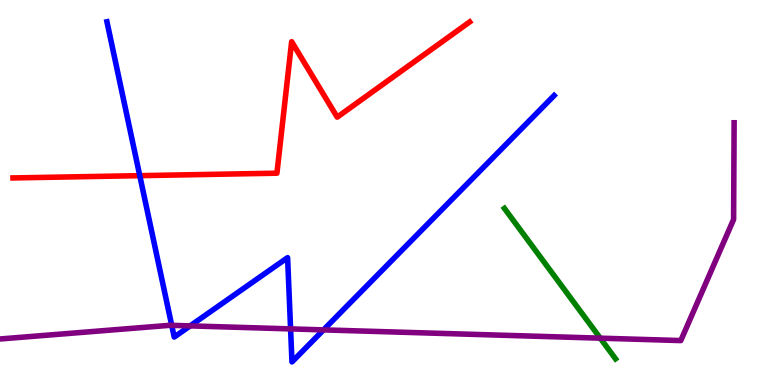[{'lines': ['blue', 'red'], 'intersections': [{'x': 1.8, 'y': 5.44}]}, {'lines': ['green', 'red'], 'intersections': []}, {'lines': ['purple', 'red'], 'intersections': []}, {'lines': ['blue', 'green'], 'intersections': []}, {'lines': ['blue', 'purple'], 'intersections': [{'x': 2.22, 'y': 1.55}, {'x': 2.45, 'y': 1.54}, {'x': 3.75, 'y': 1.46}, {'x': 4.17, 'y': 1.43}]}, {'lines': ['green', 'purple'], 'intersections': [{'x': 7.75, 'y': 1.22}]}]